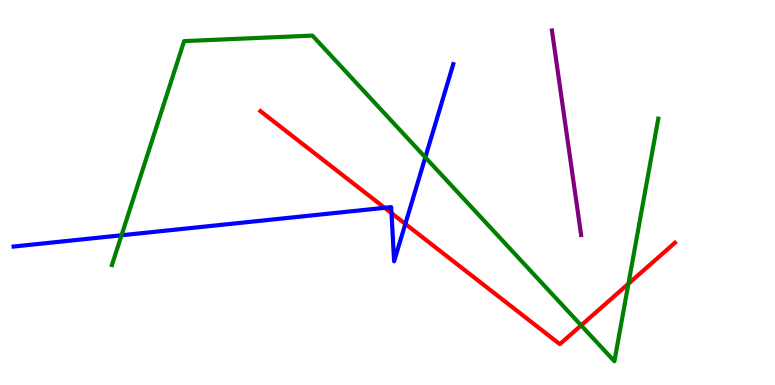[{'lines': ['blue', 'red'], 'intersections': [{'x': 4.96, 'y': 4.6}, {'x': 5.05, 'y': 4.46}, {'x': 5.23, 'y': 4.18}]}, {'lines': ['green', 'red'], 'intersections': [{'x': 7.5, 'y': 1.55}, {'x': 8.11, 'y': 2.63}]}, {'lines': ['purple', 'red'], 'intersections': []}, {'lines': ['blue', 'green'], 'intersections': [{'x': 1.57, 'y': 3.89}, {'x': 5.49, 'y': 5.91}]}, {'lines': ['blue', 'purple'], 'intersections': []}, {'lines': ['green', 'purple'], 'intersections': []}]